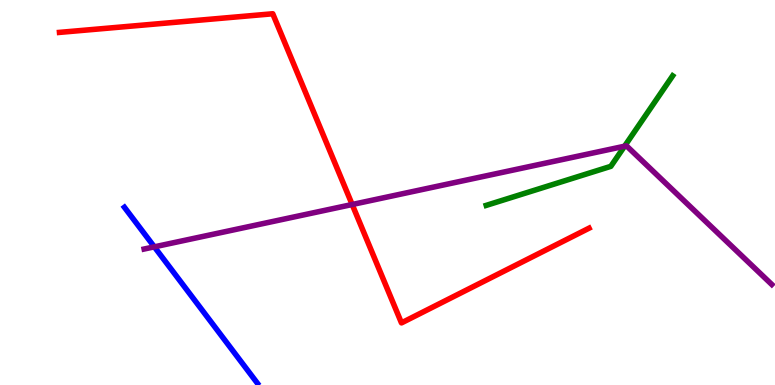[{'lines': ['blue', 'red'], 'intersections': []}, {'lines': ['green', 'red'], 'intersections': []}, {'lines': ['purple', 'red'], 'intersections': [{'x': 4.54, 'y': 4.69}]}, {'lines': ['blue', 'green'], 'intersections': []}, {'lines': ['blue', 'purple'], 'intersections': [{'x': 1.99, 'y': 3.59}]}, {'lines': ['green', 'purple'], 'intersections': [{'x': 8.06, 'y': 6.2}]}]